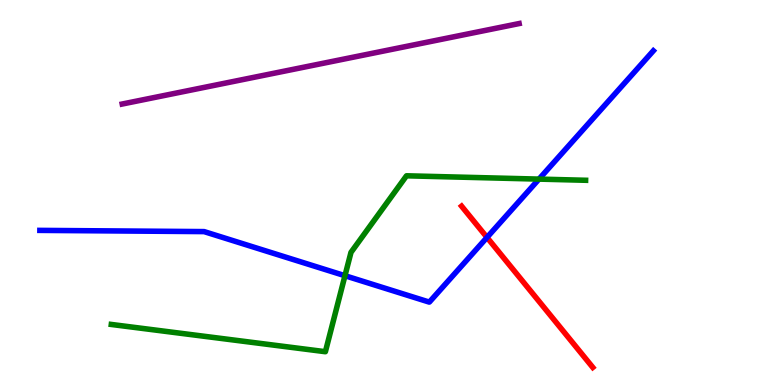[{'lines': ['blue', 'red'], 'intersections': [{'x': 6.28, 'y': 3.83}]}, {'lines': ['green', 'red'], 'intersections': []}, {'lines': ['purple', 'red'], 'intersections': []}, {'lines': ['blue', 'green'], 'intersections': [{'x': 4.45, 'y': 2.84}, {'x': 6.95, 'y': 5.35}]}, {'lines': ['blue', 'purple'], 'intersections': []}, {'lines': ['green', 'purple'], 'intersections': []}]